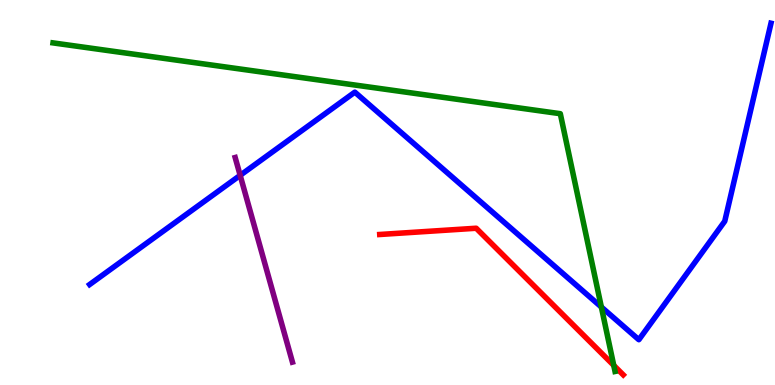[{'lines': ['blue', 'red'], 'intersections': []}, {'lines': ['green', 'red'], 'intersections': [{'x': 7.92, 'y': 0.51}]}, {'lines': ['purple', 'red'], 'intersections': []}, {'lines': ['blue', 'green'], 'intersections': [{'x': 7.76, 'y': 2.03}]}, {'lines': ['blue', 'purple'], 'intersections': [{'x': 3.1, 'y': 5.45}]}, {'lines': ['green', 'purple'], 'intersections': []}]